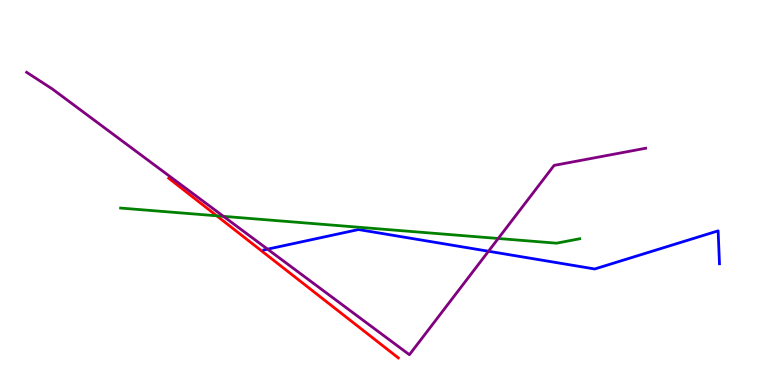[{'lines': ['blue', 'red'], 'intersections': []}, {'lines': ['green', 'red'], 'intersections': [{'x': 2.8, 'y': 4.39}]}, {'lines': ['purple', 'red'], 'intersections': []}, {'lines': ['blue', 'green'], 'intersections': []}, {'lines': ['blue', 'purple'], 'intersections': [{'x': 3.45, 'y': 3.53}, {'x': 6.3, 'y': 3.47}]}, {'lines': ['green', 'purple'], 'intersections': [{'x': 2.88, 'y': 4.38}, {'x': 6.43, 'y': 3.81}]}]